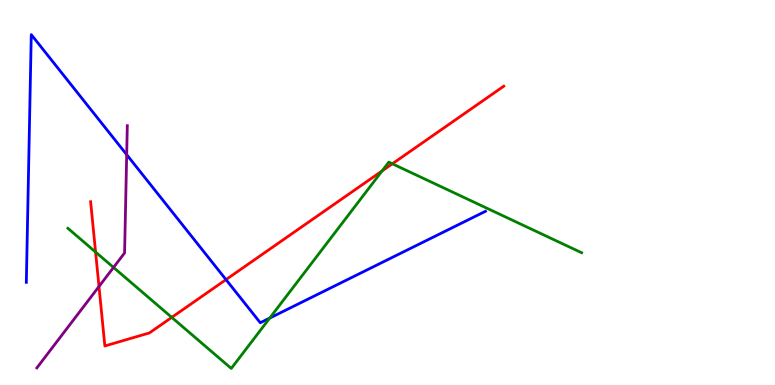[{'lines': ['blue', 'red'], 'intersections': [{'x': 2.92, 'y': 2.74}]}, {'lines': ['green', 'red'], 'intersections': [{'x': 1.23, 'y': 3.45}, {'x': 2.22, 'y': 1.76}, {'x': 4.93, 'y': 5.56}, {'x': 5.06, 'y': 5.75}]}, {'lines': ['purple', 'red'], 'intersections': [{'x': 1.28, 'y': 2.56}]}, {'lines': ['blue', 'green'], 'intersections': [{'x': 3.48, 'y': 1.74}]}, {'lines': ['blue', 'purple'], 'intersections': [{'x': 1.63, 'y': 5.98}]}, {'lines': ['green', 'purple'], 'intersections': [{'x': 1.46, 'y': 3.05}]}]